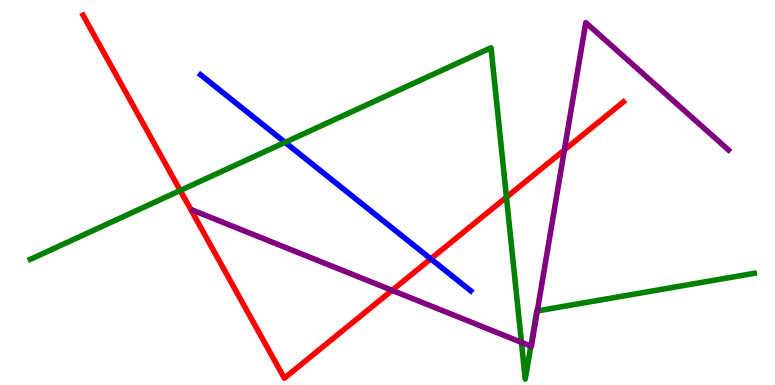[{'lines': ['blue', 'red'], 'intersections': [{'x': 5.56, 'y': 3.28}]}, {'lines': ['green', 'red'], 'intersections': [{'x': 2.33, 'y': 5.05}, {'x': 6.53, 'y': 4.88}]}, {'lines': ['purple', 'red'], 'intersections': [{'x': 5.06, 'y': 2.46}, {'x': 7.28, 'y': 6.1}]}, {'lines': ['blue', 'green'], 'intersections': [{'x': 3.68, 'y': 6.3}]}, {'lines': ['blue', 'purple'], 'intersections': []}, {'lines': ['green', 'purple'], 'intersections': [{'x': 6.73, 'y': 1.11}, {'x': 6.85, 'y': 1.01}, {'x': 6.93, 'y': 1.92}]}]